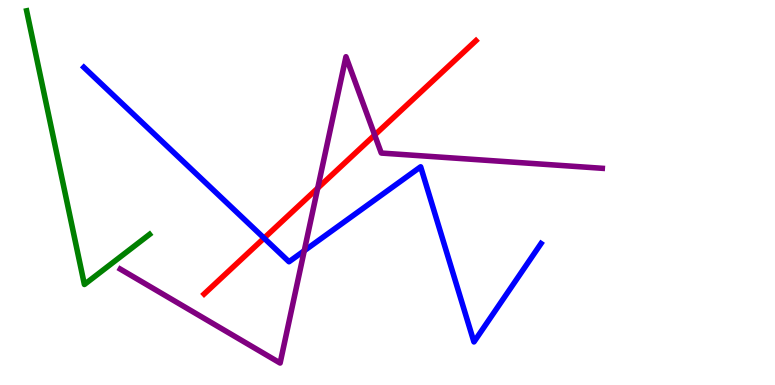[{'lines': ['blue', 'red'], 'intersections': [{'x': 3.41, 'y': 3.81}]}, {'lines': ['green', 'red'], 'intersections': []}, {'lines': ['purple', 'red'], 'intersections': [{'x': 4.1, 'y': 5.11}, {'x': 4.83, 'y': 6.49}]}, {'lines': ['blue', 'green'], 'intersections': []}, {'lines': ['blue', 'purple'], 'intersections': [{'x': 3.93, 'y': 3.49}]}, {'lines': ['green', 'purple'], 'intersections': []}]